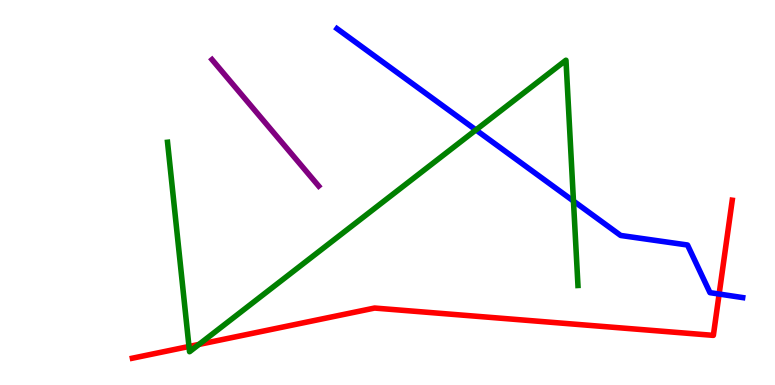[{'lines': ['blue', 'red'], 'intersections': [{'x': 9.28, 'y': 2.36}]}, {'lines': ['green', 'red'], 'intersections': [{'x': 2.44, 'y': 1.0}, {'x': 2.57, 'y': 1.05}]}, {'lines': ['purple', 'red'], 'intersections': []}, {'lines': ['blue', 'green'], 'intersections': [{'x': 6.14, 'y': 6.63}, {'x': 7.4, 'y': 4.78}]}, {'lines': ['blue', 'purple'], 'intersections': []}, {'lines': ['green', 'purple'], 'intersections': []}]